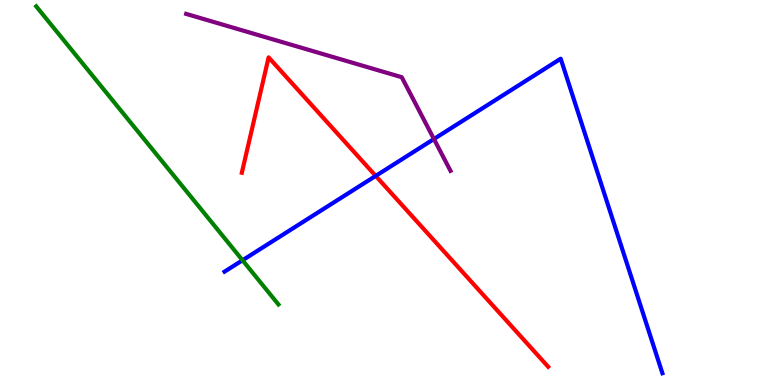[{'lines': ['blue', 'red'], 'intersections': [{'x': 4.85, 'y': 5.43}]}, {'lines': ['green', 'red'], 'intersections': []}, {'lines': ['purple', 'red'], 'intersections': []}, {'lines': ['blue', 'green'], 'intersections': [{'x': 3.13, 'y': 3.24}]}, {'lines': ['blue', 'purple'], 'intersections': [{'x': 5.6, 'y': 6.39}]}, {'lines': ['green', 'purple'], 'intersections': []}]